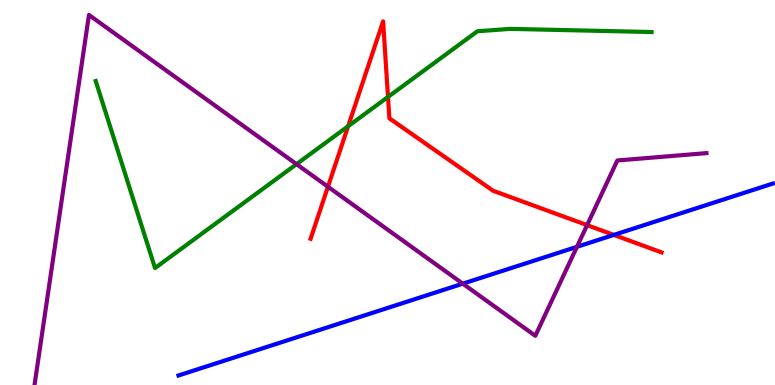[{'lines': ['blue', 'red'], 'intersections': [{'x': 7.92, 'y': 3.9}]}, {'lines': ['green', 'red'], 'intersections': [{'x': 4.49, 'y': 6.72}, {'x': 5.01, 'y': 7.48}]}, {'lines': ['purple', 'red'], 'intersections': [{'x': 4.23, 'y': 5.15}, {'x': 7.58, 'y': 4.15}]}, {'lines': ['blue', 'green'], 'intersections': []}, {'lines': ['blue', 'purple'], 'intersections': [{'x': 5.97, 'y': 2.63}, {'x': 7.44, 'y': 3.59}]}, {'lines': ['green', 'purple'], 'intersections': [{'x': 3.83, 'y': 5.74}]}]